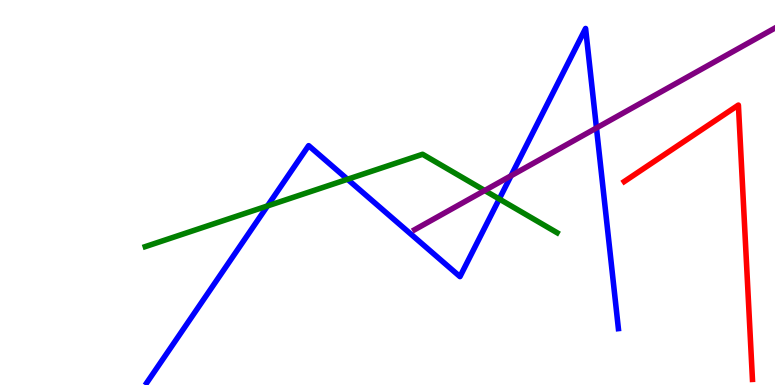[{'lines': ['blue', 'red'], 'intersections': []}, {'lines': ['green', 'red'], 'intersections': []}, {'lines': ['purple', 'red'], 'intersections': []}, {'lines': ['blue', 'green'], 'intersections': [{'x': 3.45, 'y': 4.65}, {'x': 4.48, 'y': 5.34}, {'x': 6.44, 'y': 4.83}]}, {'lines': ['blue', 'purple'], 'intersections': [{'x': 6.59, 'y': 5.43}, {'x': 7.7, 'y': 6.68}]}, {'lines': ['green', 'purple'], 'intersections': [{'x': 6.25, 'y': 5.05}]}]